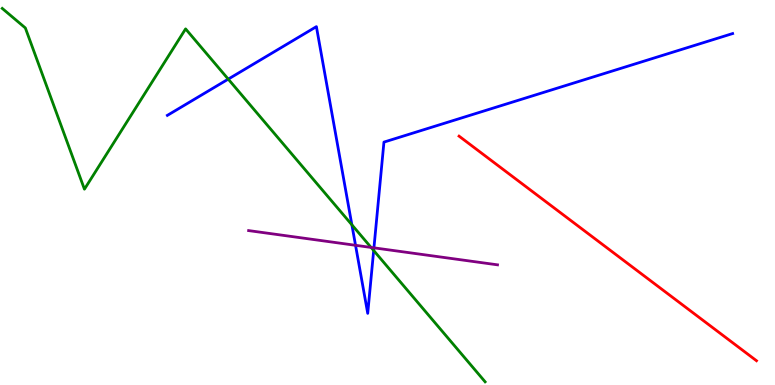[{'lines': ['blue', 'red'], 'intersections': []}, {'lines': ['green', 'red'], 'intersections': []}, {'lines': ['purple', 'red'], 'intersections': []}, {'lines': ['blue', 'green'], 'intersections': [{'x': 2.95, 'y': 7.94}, {'x': 4.54, 'y': 4.16}, {'x': 4.82, 'y': 3.49}]}, {'lines': ['blue', 'purple'], 'intersections': [{'x': 4.59, 'y': 3.63}, {'x': 4.82, 'y': 3.56}]}, {'lines': ['green', 'purple'], 'intersections': [{'x': 4.79, 'y': 3.57}]}]